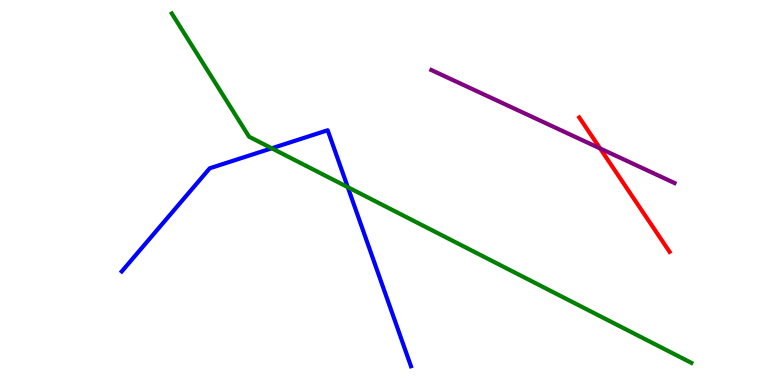[{'lines': ['blue', 'red'], 'intersections': []}, {'lines': ['green', 'red'], 'intersections': []}, {'lines': ['purple', 'red'], 'intersections': [{'x': 7.74, 'y': 6.14}]}, {'lines': ['blue', 'green'], 'intersections': [{'x': 3.51, 'y': 6.15}, {'x': 4.49, 'y': 5.14}]}, {'lines': ['blue', 'purple'], 'intersections': []}, {'lines': ['green', 'purple'], 'intersections': []}]